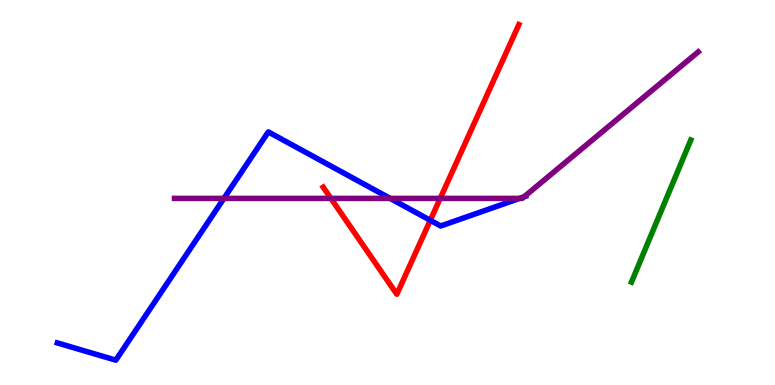[{'lines': ['blue', 'red'], 'intersections': [{'x': 5.55, 'y': 4.28}]}, {'lines': ['green', 'red'], 'intersections': []}, {'lines': ['purple', 'red'], 'intersections': [{'x': 4.27, 'y': 4.85}, {'x': 5.68, 'y': 4.85}]}, {'lines': ['blue', 'green'], 'intersections': []}, {'lines': ['blue', 'purple'], 'intersections': [{'x': 2.89, 'y': 4.85}, {'x': 5.03, 'y': 4.85}, {'x': 6.7, 'y': 4.85}, {'x': 6.76, 'y': 4.89}]}, {'lines': ['green', 'purple'], 'intersections': []}]